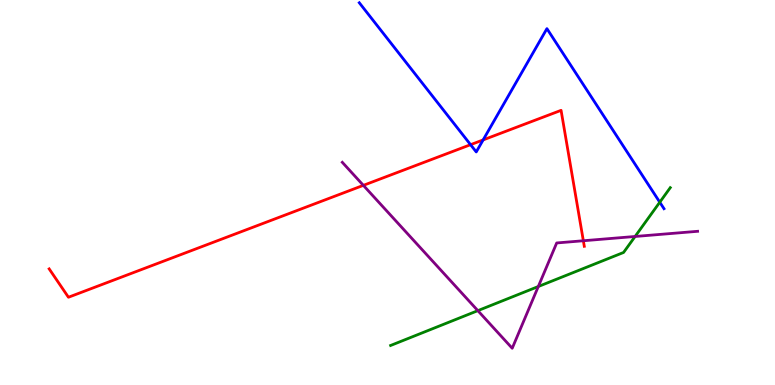[{'lines': ['blue', 'red'], 'intersections': [{'x': 6.07, 'y': 6.24}, {'x': 6.23, 'y': 6.37}]}, {'lines': ['green', 'red'], 'intersections': []}, {'lines': ['purple', 'red'], 'intersections': [{'x': 4.69, 'y': 5.19}, {'x': 7.53, 'y': 3.75}]}, {'lines': ['blue', 'green'], 'intersections': [{'x': 8.51, 'y': 4.75}]}, {'lines': ['blue', 'purple'], 'intersections': []}, {'lines': ['green', 'purple'], 'intersections': [{'x': 6.17, 'y': 1.93}, {'x': 6.95, 'y': 2.56}, {'x': 8.19, 'y': 3.86}]}]